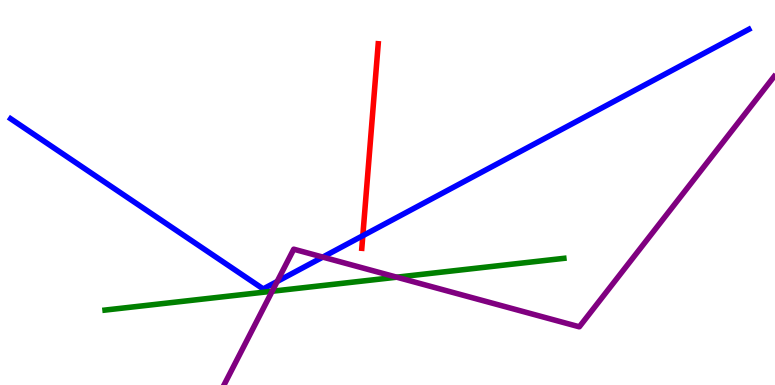[{'lines': ['blue', 'red'], 'intersections': [{'x': 4.68, 'y': 3.88}]}, {'lines': ['green', 'red'], 'intersections': []}, {'lines': ['purple', 'red'], 'intersections': []}, {'lines': ['blue', 'green'], 'intersections': []}, {'lines': ['blue', 'purple'], 'intersections': [{'x': 3.58, 'y': 2.69}, {'x': 4.17, 'y': 3.32}]}, {'lines': ['green', 'purple'], 'intersections': [{'x': 3.51, 'y': 2.44}, {'x': 5.12, 'y': 2.8}]}]